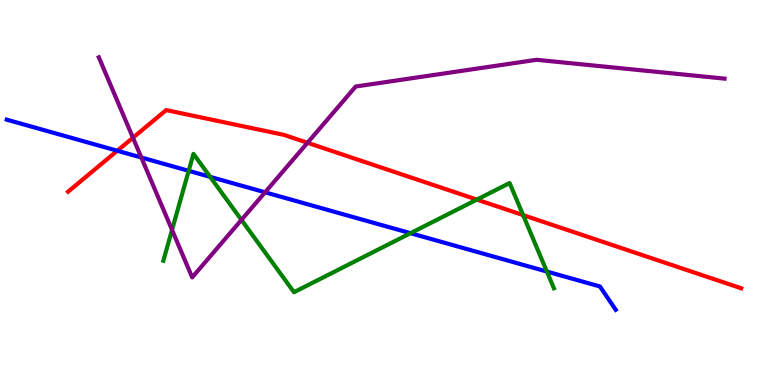[{'lines': ['blue', 'red'], 'intersections': [{'x': 1.51, 'y': 6.08}]}, {'lines': ['green', 'red'], 'intersections': [{'x': 6.15, 'y': 4.82}, {'x': 6.75, 'y': 4.41}]}, {'lines': ['purple', 'red'], 'intersections': [{'x': 1.72, 'y': 6.42}, {'x': 3.97, 'y': 6.29}]}, {'lines': ['blue', 'green'], 'intersections': [{'x': 2.43, 'y': 5.56}, {'x': 2.71, 'y': 5.41}, {'x': 5.3, 'y': 3.94}, {'x': 7.06, 'y': 2.95}]}, {'lines': ['blue', 'purple'], 'intersections': [{'x': 1.82, 'y': 5.91}, {'x': 3.42, 'y': 5.01}]}, {'lines': ['green', 'purple'], 'intersections': [{'x': 2.22, 'y': 4.03}, {'x': 3.12, 'y': 4.29}]}]